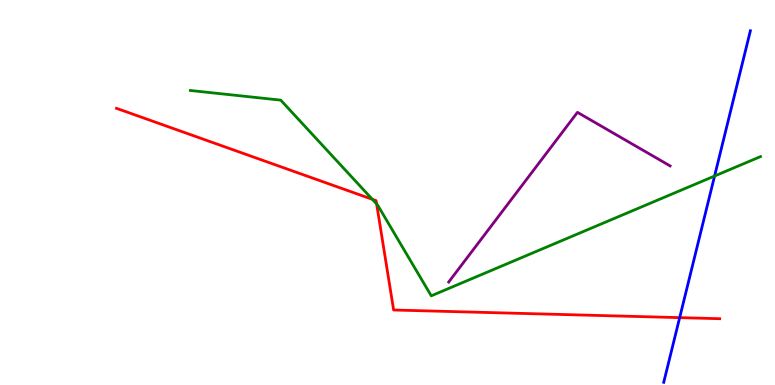[{'lines': ['blue', 'red'], 'intersections': [{'x': 8.77, 'y': 1.75}]}, {'lines': ['green', 'red'], 'intersections': [{'x': 4.8, 'y': 4.82}, {'x': 4.86, 'y': 4.7}]}, {'lines': ['purple', 'red'], 'intersections': []}, {'lines': ['blue', 'green'], 'intersections': [{'x': 9.22, 'y': 5.43}]}, {'lines': ['blue', 'purple'], 'intersections': []}, {'lines': ['green', 'purple'], 'intersections': []}]